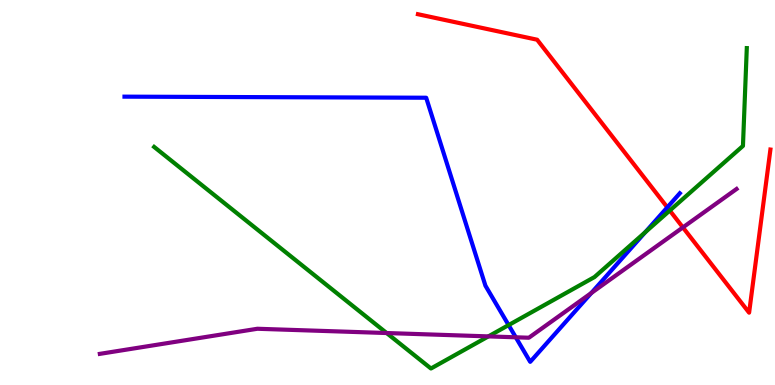[{'lines': ['blue', 'red'], 'intersections': [{'x': 8.61, 'y': 4.61}]}, {'lines': ['green', 'red'], 'intersections': [{'x': 8.64, 'y': 4.53}]}, {'lines': ['purple', 'red'], 'intersections': [{'x': 8.81, 'y': 4.09}]}, {'lines': ['blue', 'green'], 'intersections': [{'x': 6.56, 'y': 1.56}, {'x': 8.33, 'y': 3.97}]}, {'lines': ['blue', 'purple'], 'intersections': [{'x': 6.66, 'y': 1.24}, {'x': 7.63, 'y': 2.39}]}, {'lines': ['green', 'purple'], 'intersections': [{'x': 4.99, 'y': 1.35}, {'x': 6.3, 'y': 1.26}]}]